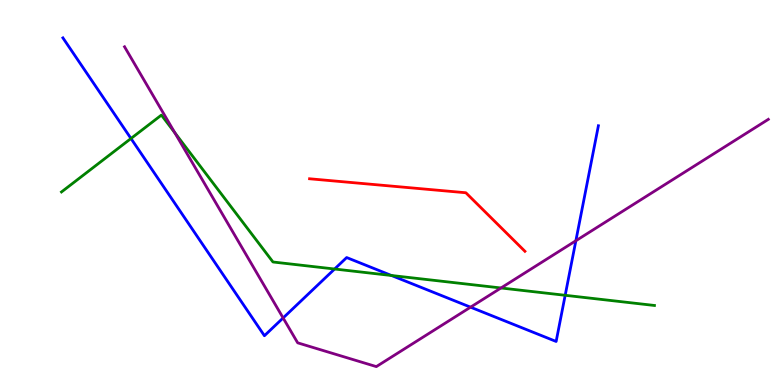[{'lines': ['blue', 'red'], 'intersections': []}, {'lines': ['green', 'red'], 'intersections': []}, {'lines': ['purple', 'red'], 'intersections': []}, {'lines': ['blue', 'green'], 'intersections': [{'x': 1.69, 'y': 6.4}, {'x': 4.32, 'y': 3.01}, {'x': 5.05, 'y': 2.84}, {'x': 7.29, 'y': 2.33}]}, {'lines': ['blue', 'purple'], 'intersections': [{'x': 3.65, 'y': 1.74}, {'x': 6.07, 'y': 2.02}, {'x': 7.43, 'y': 3.75}]}, {'lines': ['green', 'purple'], 'intersections': [{'x': 2.26, 'y': 6.55}, {'x': 6.46, 'y': 2.52}]}]